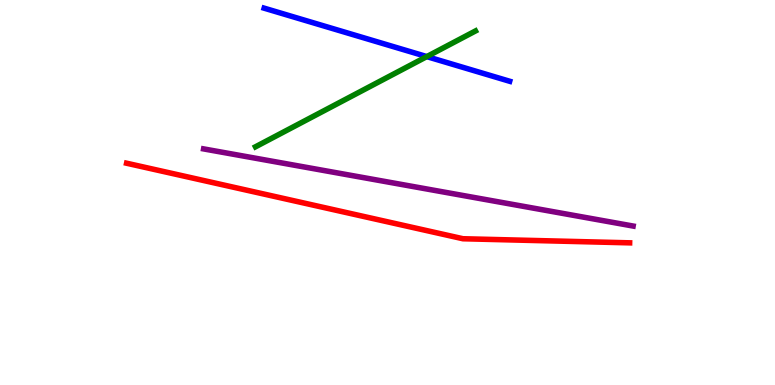[{'lines': ['blue', 'red'], 'intersections': []}, {'lines': ['green', 'red'], 'intersections': []}, {'lines': ['purple', 'red'], 'intersections': []}, {'lines': ['blue', 'green'], 'intersections': [{'x': 5.51, 'y': 8.53}]}, {'lines': ['blue', 'purple'], 'intersections': []}, {'lines': ['green', 'purple'], 'intersections': []}]